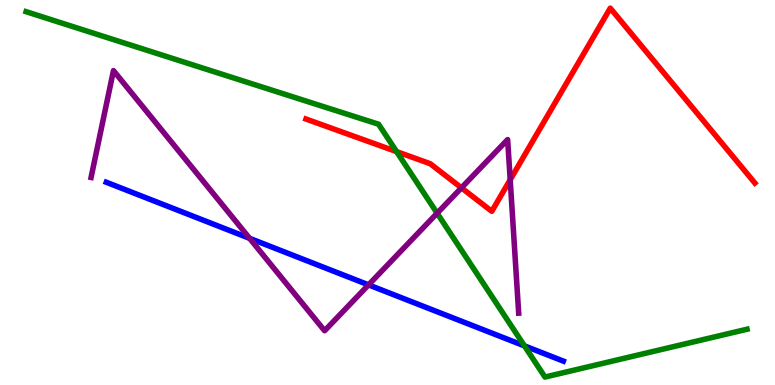[{'lines': ['blue', 'red'], 'intersections': []}, {'lines': ['green', 'red'], 'intersections': [{'x': 5.12, 'y': 6.06}]}, {'lines': ['purple', 'red'], 'intersections': [{'x': 5.95, 'y': 5.12}, {'x': 6.58, 'y': 5.33}]}, {'lines': ['blue', 'green'], 'intersections': [{'x': 6.77, 'y': 1.02}]}, {'lines': ['blue', 'purple'], 'intersections': [{'x': 3.22, 'y': 3.81}, {'x': 4.76, 'y': 2.6}]}, {'lines': ['green', 'purple'], 'intersections': [{'x': 5.64, 'y': 4.46}]}]